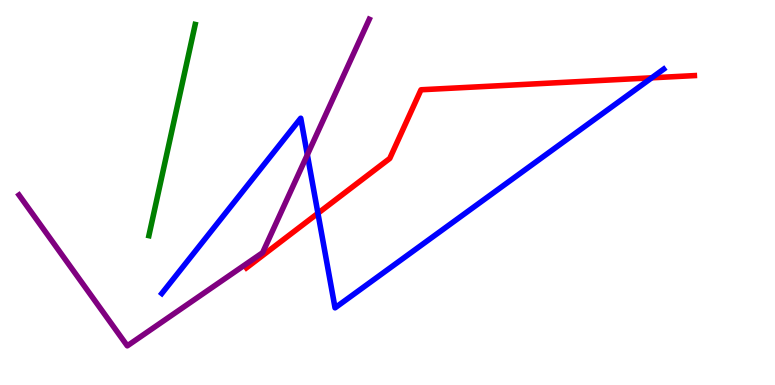[{'lines': ['blue', 'red'], 'intersections': [{'x': 4.1, 'y': 4.46}, {'x': 8.41, 'y': 7.98}]}, {'lines': ['green', 'red'], 'intersections': []}, {'lines': ['purple', 'red'], 'intersections': []}, {'lines': ['blue', 'green'], 'intersections': []}, {'lines': ['blue', 'purple'], 'intersections': [{'x': 3.97, 'y': 5.98}]}, {'lines': ['green', 'purple'], 'intersections': []}]